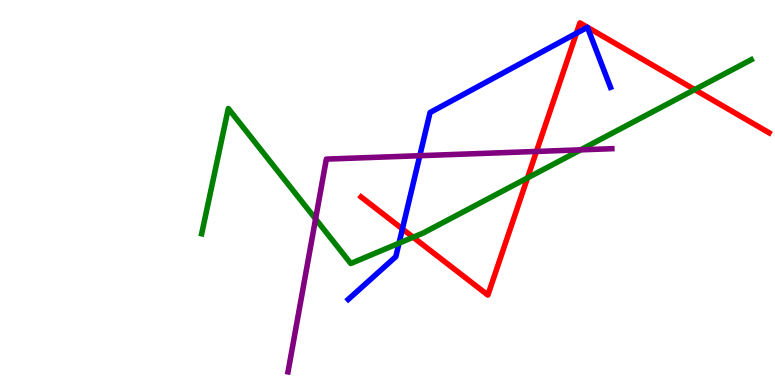[{'lines': ['blue', 'red'], 'intersections': [{'x': 5.19, 'y': 4.05}, {'x': 7.44, 'y': 9.14}]}, {'lines': ['green', 'red'], 'intersections': [{'x': 5.33, 'y': 3.84}, {'x': 6.81, 'y': 5.38}, {'x': 8.96, 'y': 7.67}]}, {'lines': ['purple', 'red'], 'intersections': [{'x': 6.92, 'y': 6.07}]}, {'lines': ['blue', 'green'], 'intersections': [{'x': 5.15, 'y': 3.68}]}, {'lines': ['blue', 'purple'], 'intersections': [{'x': 5.42, 'y': 5.96}]}, {'lines': ['green', 'purple'], 'intersections': [{'x': 4.07, 'y': 4.31}, {'x': 7.49, 'y': 6.11}]}]